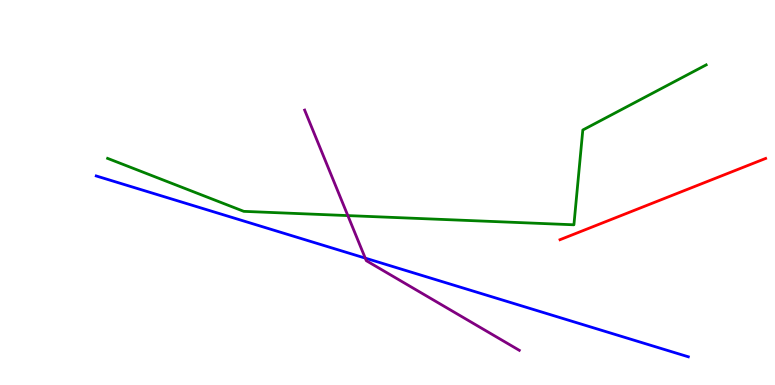[{'lines': ['blue', 'red'], 'intersections': []}, {'lines': ['green', 'red'], 'intersections': []}, {'lines': ['purple', 'red'], 'intersections': []}, {'lines': ['blue', 'green'], 'intersections': []}, {'lines': ['blue', 'purple'], 'intersections': [{'x': 4.71, 'y': 3.3}]}, {'lines': ['green', 'purple'], 'intersections': [{'x': 4.49, 'y': 4.4}]}]